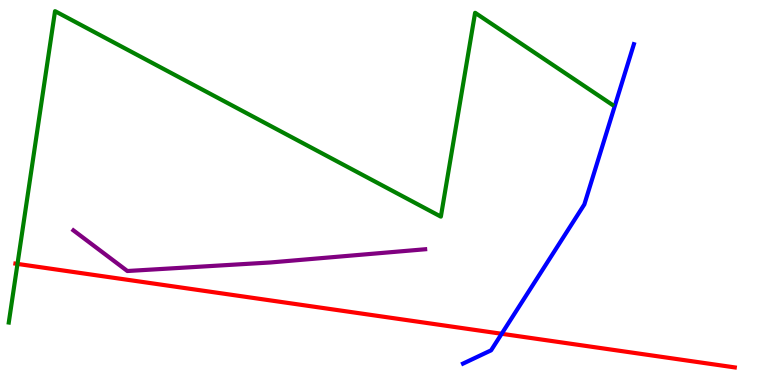[{'lines': ['blue', 'red'], 'intersections': [{'x': 6.47, 'y': 1.33}]}, {'lines': ['green', 'red'], 'intersections': [{'x': 0.226, 'y': 3.15}]}, {'lines': ['purple', 'red'], 'intersections': []}, {'lines': ['blue', 'green'], 'intersections': []}, {'lines': ['blue', 'purple'], 'intersections': []}, {'lines': ['green', 'purple'], 'intersections': []}]